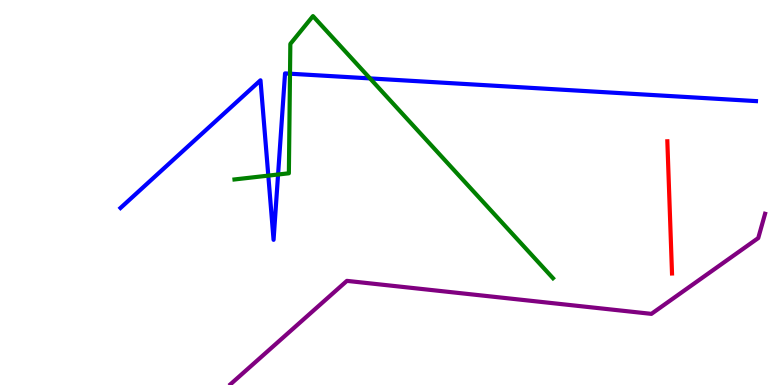[{'lines': ['blue', 'red'], 'intersections': []}, {'lines': ['green', 'red'], 'intersections': []}, {'lines': ['purple', 'red'], 'intersections': []}, {'lines': ['blue', 'green'], 'intersections': [{'x': 3.46, 'y': 5.44}, {'x': 3.59, 'y': 5.47}, {'x': 3.74, 'y': 8.09}, {'x': 4.77, 'y': 7.96}]}, {'lines': ['blue', 'purple'], 'intersections': []}, {'lines': ['green', 'purple'], 'intersections': []}]